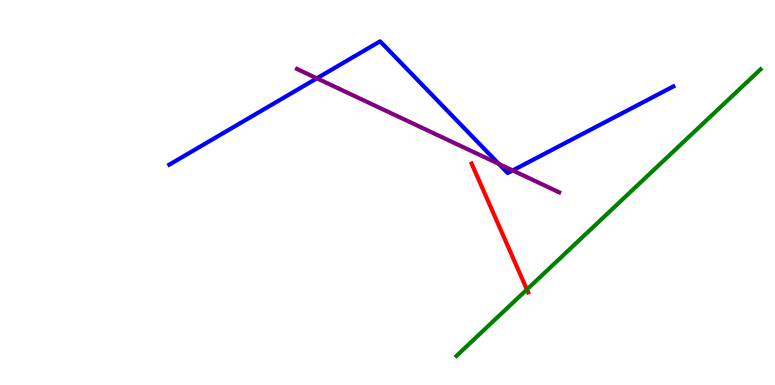[{'lines': ['blue', 'red'], 'intersections': []}, {'lines': ['green', 'red'], 'intersections': [{'x': 6.8, 'y': 2.48}]}, {'lines': ['purple', 'red'], 'intersections': []}, {'lines': ['blue', 'green'], 'intersections': []}, {'lines': ['blue', 'purple'], 'intersections': [{'x': 4.09, 'y': 7.97}, {'x': 6.44, 'y': 5.74}, {'x': 6.62, 'y': 5.57}]}, {'lines': ['green', 'purple'], 'intersections': []}]